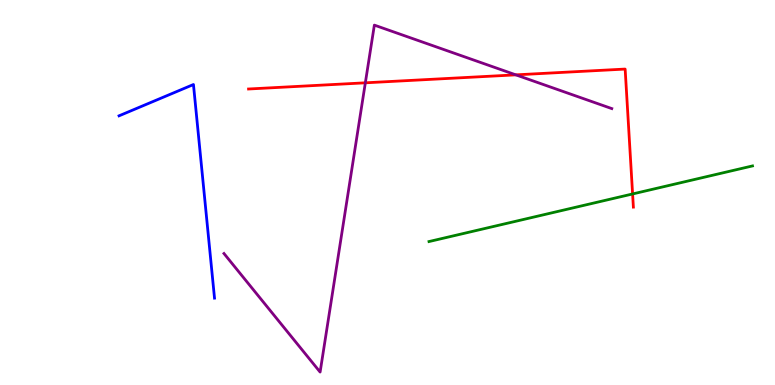[{'lines': ['blue', 'red'], 'intersections': []}, {'lines': ['green', 'red'], 'intersections': [{'x': 8.16, 'y': 4.96}]}, {'lines': ['purple', 'red'], 'intersections': [{'x': 4.71, 'y': 7.85}, {'x': 6.66, 'y': 8.06}]}, {'lines': ['blue', 'green'], 'intersections': []}, {'lines': ['blue', 'purple'], 'intersections': []}, {'lines': ['green', 'purple'], 'intersections': []}]